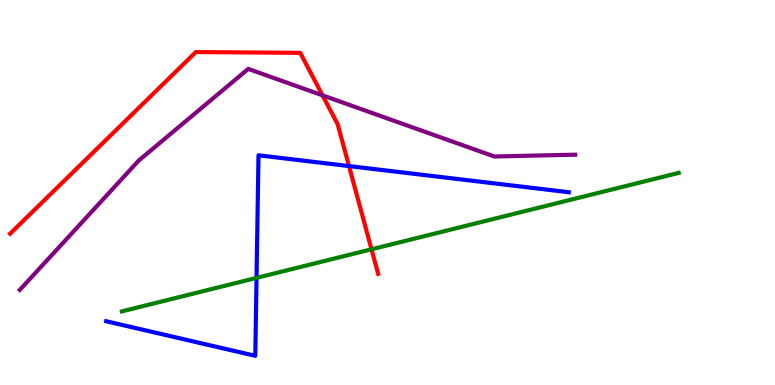[{'lines': ['blue', 'red'], 'intersections': [{'x': 4.5, 'y': 5.69}]}, {'lines': ['green', 'red'], 'intersections': [{'x': 4.79, 'y': 3.52}]}, {'lines': ['purple', 'red'], 'intersections': [{'x': 4.16, 'y': 7.52}]}, {'lines': ['blue', 'green'], 'intersections': [{'x': 3.31, 'y': 2.78}]}, {'lines': ['blue', 'purple'], 'intersections': []}, {'lines': ['green', 'purple'], 'intersections': []}]